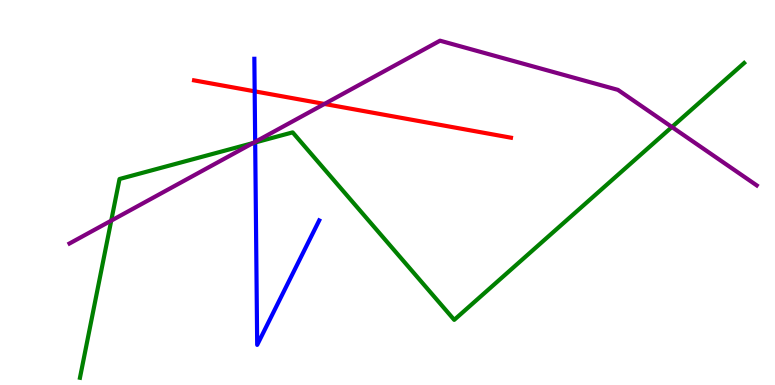[{'lines': ['blue', 'red'], 'intersections': [{'x': 3.29, 'y': 7.63}]}, {'lines': ['green', 'red'], 'intersections': []}, {'lines': ['purple', 'red'], 'intersections': [{'x': 4.19, 'y': 7.3}]}, {'lines': ['blue', 'green'], 'intersections': [{'x': 3.29, 'y': 6.3}]}, {'lines': ['blue', 'purple'], 'intersections': [{'x': 3.29, 'y': 6.32}]}, {'lines': ['green', 'purple'], 'intersections': [{'x': 1.44, 'y': 4.27}, {'x': 3.26, 'y': 6.28}, {'x': 8.67, 'y': 6.7}]}]